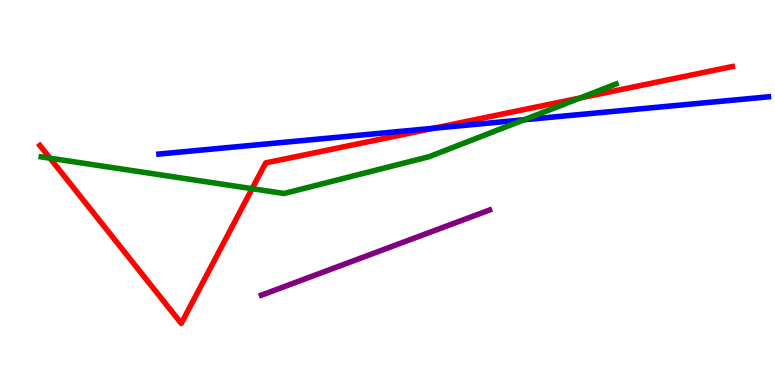[{'lines': ['blue', 'red'], 'intersections': [{'x': 5.59, 'y': 6.67}]}, {'lines': ['green', 'red'], 'intersections': [{'x': 0.645, 'y': 5.89}, {'x': 3.25, 'y': 5.1}, {'x': 7.49, 'y': 7.46}]}, {'lines': ['purple', 'red'], 'intersections': []}, {'lines': ['blue', 'green'], 'intersections': [{'x': 6.76, 'y': 6.89}]}, {'lines': ['blue', 'purple'], 'intersections': []}, {'lines': ['green', 'purple'], 'intersections': []}]